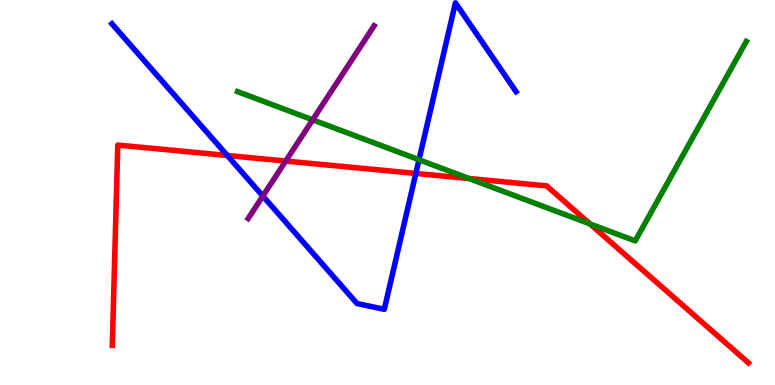[{'lines': ['blue', 'red'], 'intersections': [{'x': 2.93, 'y': 5.96}, {'x': 5.37, 'y': 5.5}]}, {'lines': ['green', 'red'], 'intersections': [{'x': 6.05, 'y': 5.36}, {'x': 7.61, 'y': 4.18}]}, {'lines': ['purple', 'red'], 'intersections': [{'x': 3.69, 'y': 5.82}]}, {'lines': ['blue', 'green'], 'intersections': [{'x': 5.41, 'y': 5.85}]}, {'lines': ['blue', 'purple'], 'intersections': [{'x': 3.39, 'y': 4.91}]}, {'lines': ['green', 'purple'], 'intersections': [{'x': 4.03, 'y': 6.89}]}]